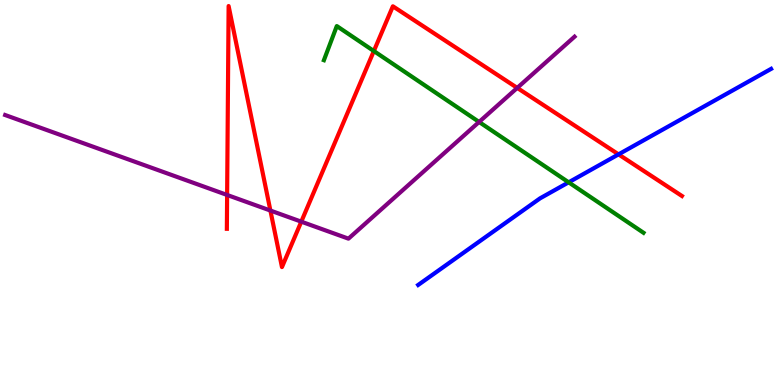[{'lines': ['blue', 'red'], 'intersections': [{'x': 7.98, 'y': 5.99}]}, {'lines': ['green', 'red'], 'intersections': [{'x': 4.82, 'y': 8.67}]}, {'lines': ['purple', 'red'], 'intersections': [{'x': 2.93, 'y': 4.94}, {'x': 3.49, 'y': 4.53}, {'x': 3.89, 'y': 4.24}, {'x': 6.67, 'y': 7.72}]}, {'lines': ['blue', 'green'], 'intersections': [{'x': 7.34, 'y': 5.26}]}, {'lines': ['blue', 'purple'], 'intersections': []}, {'lines': ['green', 'purple'], 'intersections': [{'x': 6.18, 'y': 6.83}]}]